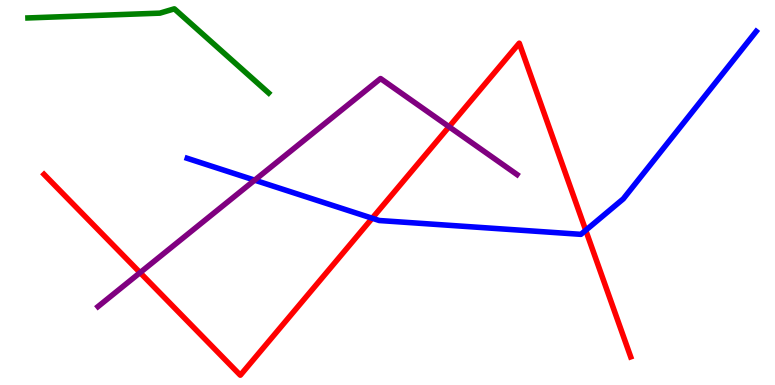[{'lines': ['blue', 'red'], 'intersections': [{'x': 4.8, 'y': 4.33}, {'x': 7.56, 'y': 4.02}]}, {'lines': ['green', 'red'], 'intersections': []}, {'lines': ['purple', 'red'], 'intersections': [{'x': 1.81, 'y': 2.92}, {'x': 5.79, 'y': 6.71}]}, {'lines': ['blue', 'green'], 'intersections': []}, {'lines': ['blue', 'purple'], 'intersections': [{'x': 3.29, 'y': 5.32}]}, {'lines': ['green', 'purple'], 'intersections': []}]